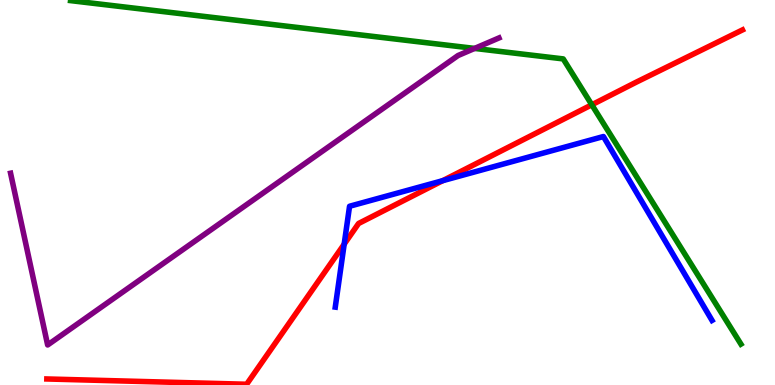[{'lines': ['blue', 'red'], 'intersections': [{'x': 4.44, 'y': 3.66}, {'x': 5.71, 'y': 5.31}]}, {'lines': ['green', 'red'], 'intersections': [{'x': 7.64, 'y': 7.28}]}, {'lines': ['purple', 'red'], 'intersections': []}, {'lines': ['blue', 'green'], 'intersections': []}, {'lines': ['blue', 'purple'], 'intersections': []}, {'lines': ['green', 'purple'], 'intersections': [{'x': 6.12, 'y': 8.74}]}]